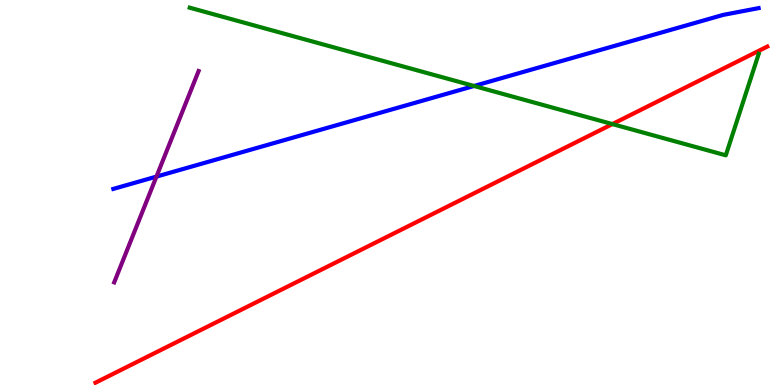[{'lines': ['blue', 'red'], 'intersections': []}, {'lines': ['green', 'red'], 'intersections': [{'x': 7.9, 'y': 6.78}]}, {'lines': ['purple', 'red'], 'intersections': []}, {'lines': ['blue', 'green'], 'intersections': [{'x': 6.12, 'y': 7.77}]}, {'lines': ['blue', 'purple'], 'intersections': [{'x': 2.02, 'y': 5.41}]}, {'lines': ['green', 'purple'], 'intersections': []}]